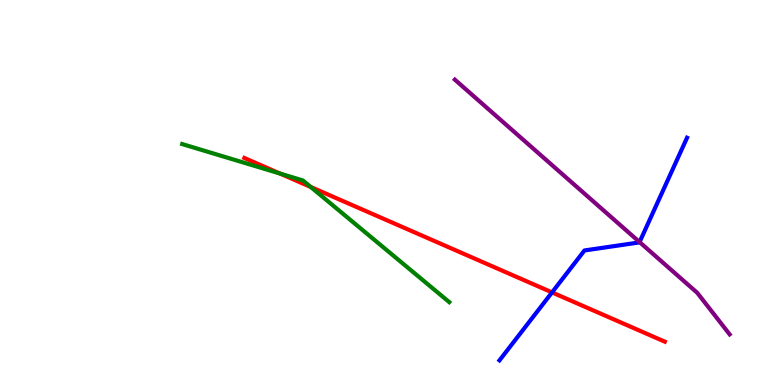[{'lines': ['blue', 'red'], 'intersections': [{'x': 7.12, 'y': 2.41}]}, {'lines': ['green', 'red'], 'intersections': [{'x': 3.61, 'y': 5.49}, {'x': 4.01, 'y': 5.14}]}, {'lines': ['purple', 'red'], 'intersections': []}, {'lines': ['blue', 'green'], 'intersections': []}, {'lines': ['blue', 'purple'], 'intersections': [{'x': 8.25, 'y': 3.71}]}, {'lines': ['green', 'purple'], 'intersections': []}]